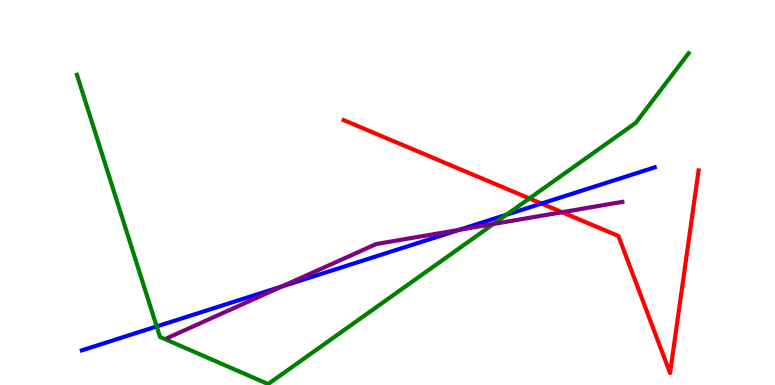[{'lines': ['blue', 'red'], 'intersections': [{'x': 6.99, 'y': 4.71}]}, {'lines': ['green', 'red'], 'intersections': [{'x': 6.83, 'y': 4.85}]}, {'lines': ['purple', 'red'], 'intersections': [{'x': 7.25, 'y': 4.49}]}, {'lines': ['blue', 'green'], 'intersections': [{'x': 2.02, 'y': 1.52}, {'x': 6.53, 'y': 4.42}]}, {'lines': ['blue', 'purple'], 'intersections': [{'x': 3.64, 'y': 2.56}, {'x': 5.92, 'y': 4.03}]}, {'lines': ['green', 'purple'], 'intersections': [{'x': 6.37, 'y': 4.18}]}]